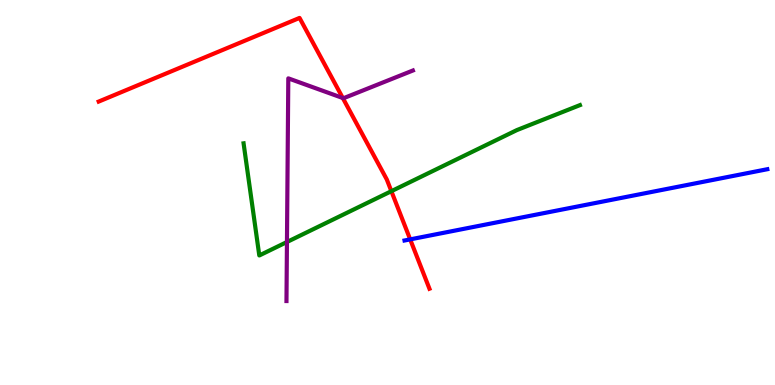[{'lines': ['blue', 'red'], 'intersections': [{'x': 5.29, 'y': 3.78}]}, {'lines': ['green', 'red'], 'intersections': [{'x': 5.05, 'y': 5.03}]}, {'lines': ['purple', 'red'], 'intersections': [{'x': 4.42, 'y': 7.45}]}, {'lines': ['blue', 'green'], 'intersections': []}, {'lines': ['blue', 'purple'], 'intersections': []}, {'lines': ['green', 'purple'], 'intersections': [{'x': 3.7, 'y': 3.71}]}]